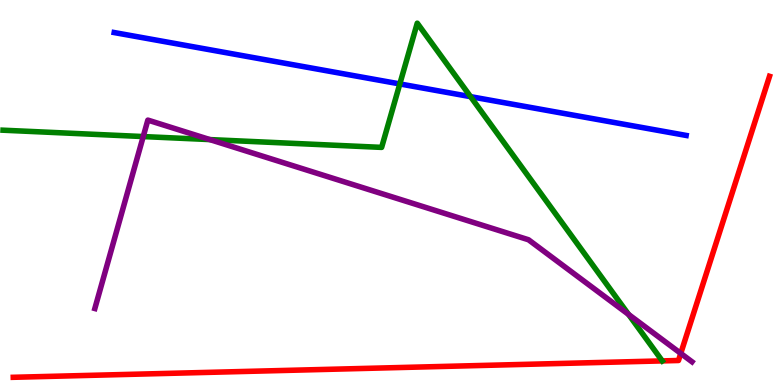[{'lines': ['blue', 'red'], 'intersections': []}, {'lines': ['green', 'red'], 'intersections': [{'x': 8.55, 'y': 0.626}]}, {'lines': ['purple', 'red'], 'intersections': [{'x': 8.78, 'y': 0.821}]}, {'lines': ['blue', 'green'], 'intersections': [{'x': 5.16, 'y': 7.82}, {'x': 6.07, 'y': 7.49}]}, {'lines': ['blue', 'purple'], 'intersections': []}, {'lines': ['green', 'purple'], 'intersections': [{'x': 1.85, 'y': 6.45}, {'x': 2.71, 'y': 6.37}, {'x': 8.11, 'y': 1.83}]}]